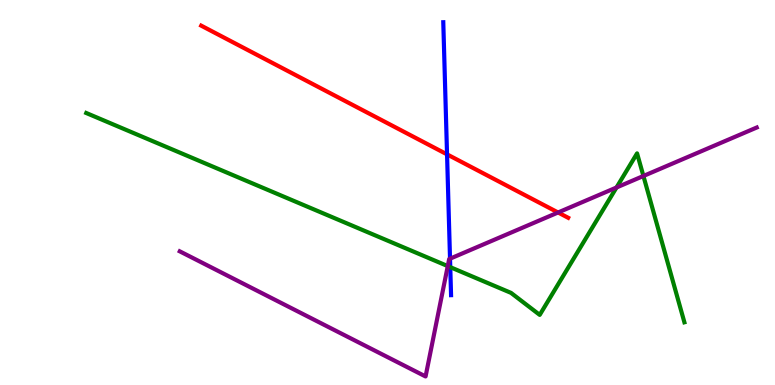[{'lines': ['blue', 'red'], 'intersections': [{'x': 5.77, 'y': 5.99}]}, {'lines': ['green', 'red'], 'intersections': []}, {'lines': ['purple', 'red'], 'intersections': [{'x': 7.2, 'y': 4.48}]}, {'lines': ['blue', 'green'], 'intersections': [{'x': 5.81, 'y': 3.06}]}, {'lines': ['blue', 'purple'], 'intersections': [{'x': 5.81, 'y': 3.28}]}, {'lines': ['green', 'purple'], 'intersections': [{'x': 5.78, 'y': 3.09}, {'x': 7.95, 'y': 5.13}, {'x': 8.3, 'y': 5.43}]}]